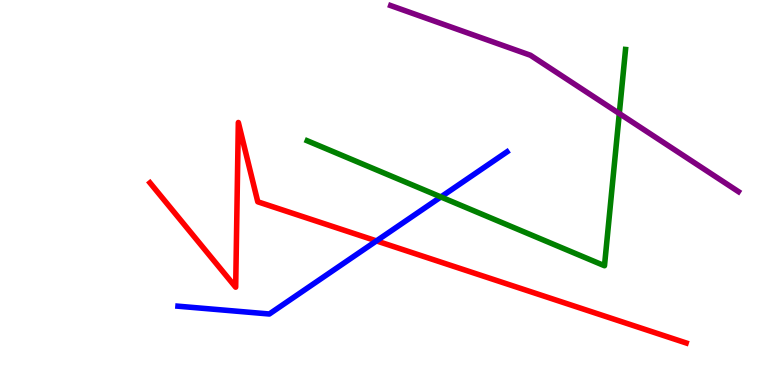[{'lines': ['blue', 'red'], 'intersections': [{'x': 4.86, 'y': 3.74}]}, {'lines': ['green', 'red'], 'intersections': []}, {'lines': ['purple', 'red'], 'intersections': []}, {'lines': ['blue', 'green'], 'intersections': [{'x': 5.69, 'y': 4.88}]}, {'lines': ['blue', 'purple'], 'intersections': []}, {'lines': ['green', 'purple'], 'intersections': [{'x': 7.99, 'y': 7.05}]}]